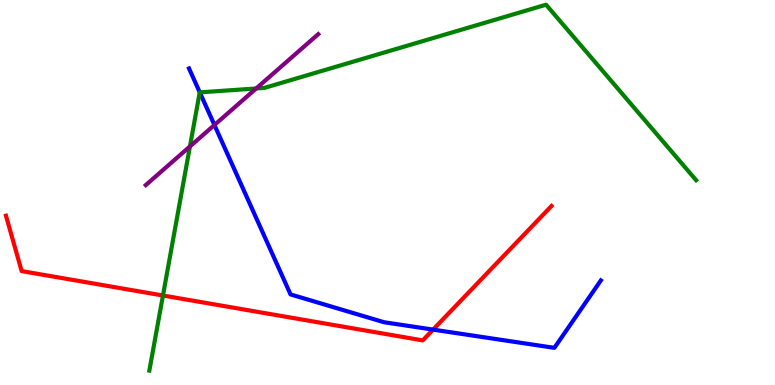[{'lines': ['blue', 'red'], 'intersections': [{'x': 5.59, 'y': 1.44}]}, {'lines': ['green', 'red'], 'intersections': [{'x': 2.1, 'y': 2.32}]}, {'lines': ['purple', 'red'], 'intersections': []}, {'lines': ['blue', 'green'], 'intersections': [{'x': 2.58, 'y': 7.6}]}, {'lines': ['blue', 'purple'], 'intersections': [{'x': 2.77, 'y': 6.75}]}, {'lines': ['green', 'purple'], 'intersections': [{'x': 2.45, 'y': 6.2}, {'x': 3.31, 'y': 7.7}]}]